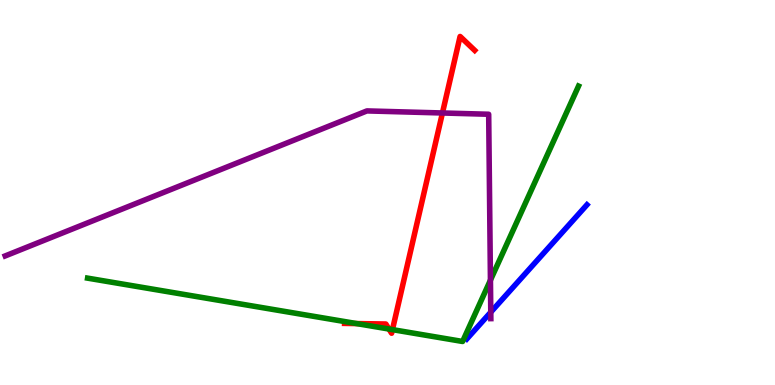[{'lines': ['blue', 'red'], 'intersections': []}, {'lines': ['green', 'red'], 'intersections': [{'x': 4.6, 'y': 1.6}, {'x': 5.02, 'y': 1.45}, {'x': 5.06, 'y': 1.44}]}, {'lines': ['purple', 'red'], 'intersections': [{'x': 5.71, 'y': 7.07}]}, {'lines': ['blue', 'green'], 'intersections': []}, {'lines': ['blue', 'purple'], 'intersections': [{'x': 6.33, 'y': 1.89}]}, {'lines': ['green', 'purple'], 'intersections': [{'x': 6.33, 'y': 2.72}]}]